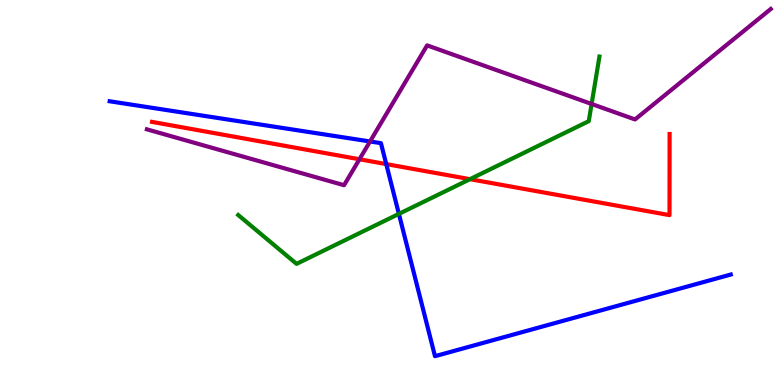[{'lines': ['blue', 'red'], 'intersections': [{'x': 4.98, 'y': 5.74}]}, {'lines': ['green', 'red'], 'intersections': [{'x': 6.06, 'y': 5.35}]}, {'lines': ['purple', 'red'], 'intersections': [{'x': 4.64, 'y': 5.86}]}, {'lines': ['blue', 'green'], 'intersections': [{'x': 5.15, 'y': 4.44}]}, {'lines': ['blue', 'purple'], 'intersections': [{'x': 4.77, 'y': 6.33}]}, {'lines': ['green', 'purple'], 'intersections': [{'x': 7.63, 'y': 7.3}]}]